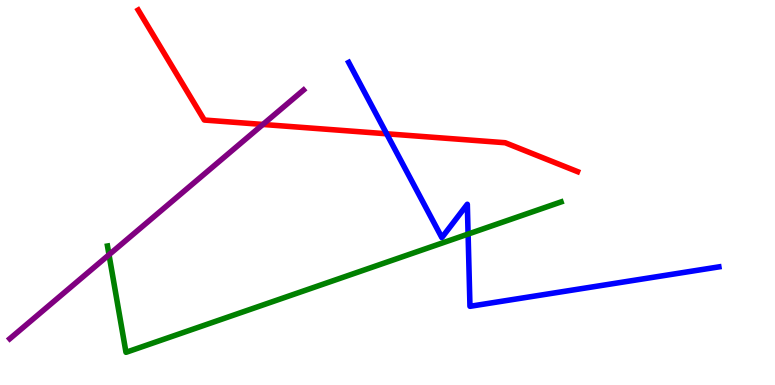[{'lines': ['blue', 'red'], 'intersections': [{'x': 4.99, 'y': 6.52}]}, {'lines': ['green', 'red'], 'intersections': []}, {'lines': ['purple', 'red'], 'intersections': [{'x': 3.39, 'y': 6.77}]}, {'lines': ['blue', 'green'], 'intersections': [{'x': 6.04, 'y': 3.92}]}, {'lines': ['blue', 'purple'], 'intersections': []}, {'lines': ['green', 'purple'], 'intersections': [{'x': 1.41, 'y': 3.38}]}]